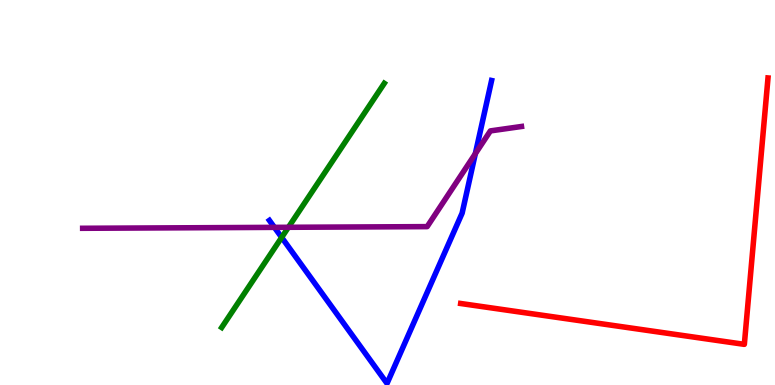[{'lines': ['blue', 'red'], 'intersections': []}, {'lines': ['green', 'red'], 'intersections': []}, {'lines': ['purple', 'red'], 'intersections': []}, {'lines': ['blue', 'green'], 'intersections': [{'x': 3.63, 'y': 3.83}]}, {'lines': ['blue', 'purple'], 'intersections': [{'x': 3.54, 'y': 4.09}, {'x': 6.13, 'y': 6.01}]}, {'lines': ['green', 'purple'], 'intersections': [{'x': 3.72, 'y': 4.1}]}]